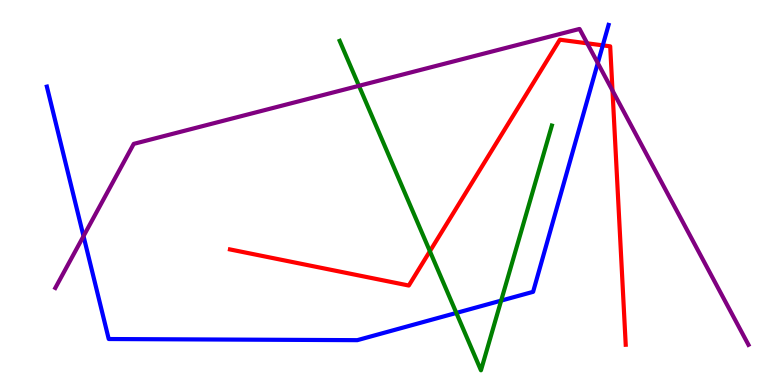[{'lines': ['blue', 'red'], 'intersections': [{'x': 7.78, 'y': 8.82}]}, {'lines': ['green', 'red'], 'intersections': [{'x': 5.55, 'y': 3.47}]}, {'lines': ['purple', 'red'], 'intersections': [{'x': 7.58, 'y': 8.87}, {'x': 7.9, 'y': 7.65}]}, {'lines': ['blue', 'green'], 'intersections': [{'x': 5.89, 'y': 1.87}, {'x': 6.47, 'y': 2.19}]}, {'lines': ['blue', 'purple'], 'intersections': [{'x': 1.08, 'y': 3.87}, {'x': 7.71, 'y': 8.36}]}, {'lines': ['green', 'purple'], 'intersections': [{'x': 4.63, 'y': 7.77}]}]